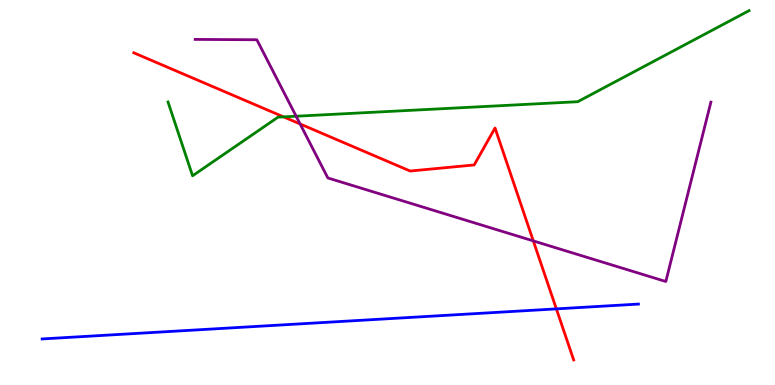[{'lines': ['blue', 'red'], 'intersections': [{'x': 7.18, 'y': 1.98}]}, {'lines': ['green', 'red'], 'intersections': [{'x': 3.66, 'y': 6.96}]}, {'lines': ['purple', 'red'], 'intersections': [{'x': 3.87, 'y': 6.78}, {'x': 6.88, 'y': 3.74}]}, {'lines': ['blue', 'green'], 'intersections': []}, {'lines': ['blue', 'purple'], 'intersections': []}, {'lines': ['green', 'purple'], 'intersections': [{'x': 3.82, 'y': 6.98}]}]